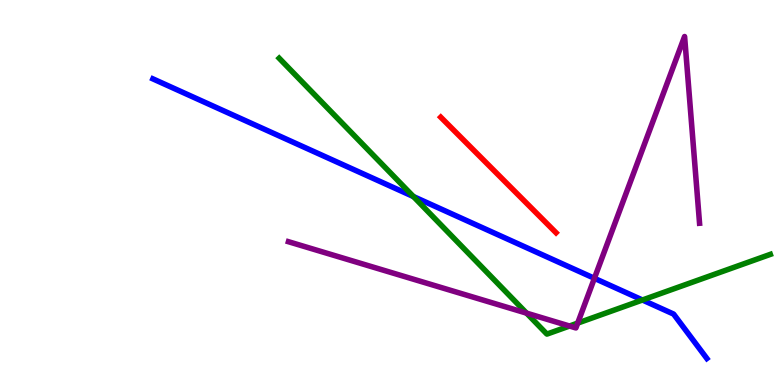[{'lines': ['blue', 'red'], 'intersections': []}, {'lines': ['green', 'red'], 'intersections': []}, {'lines': ['purple', 'red'], 'intersections': []}, {'lines': ['blue', 'green'], 'intersections': [{'x': 5.33, 'y': 4.89}, {'x': 8.29, 'y': 2.21}]}, {'lines': ['blue', 'purple'], 'intersections': [{'x': 7.67, 'y': 2.77}]}, {'lines': ['green', 'purple'], 'intersections': [{'x': 6.79, 'y': 1.87}, {'x': 7.35, 'y': 1.53}, {'x': 7.45, 'y': 1.61}]}]